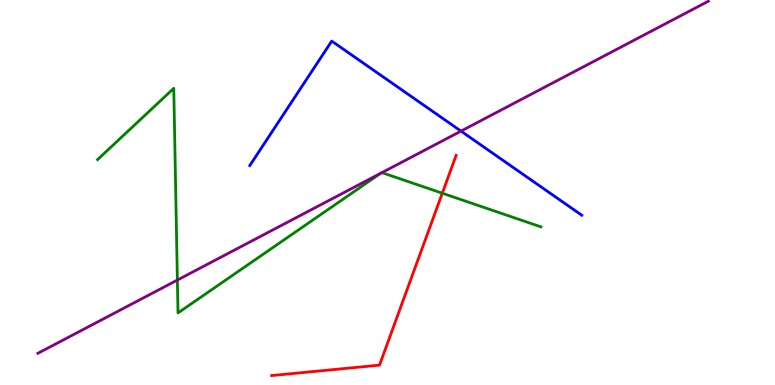[{'lines': ['blue', 'red'], 'intersections': []}, {'lines': ['green', 'red'], 'intersections': [{'x': 5.71, 'y': 4.98}]}, {'lines': ['purple', 'red'], 'intersections': []}, {'lines': ['blue', 'green'], 'intersections': []}, {'lines': ['blue', 'purple'], 'intersections': [{'x': 5.95, 'y': 6.59}]}, {'lines': ['green', 'purple'], 'intersections': [{'x': 2.29, 'y': 2.73}, {'x': 4.91, 'y': 5.5}, {'x': 4.93, 'y': 5.52}]}]